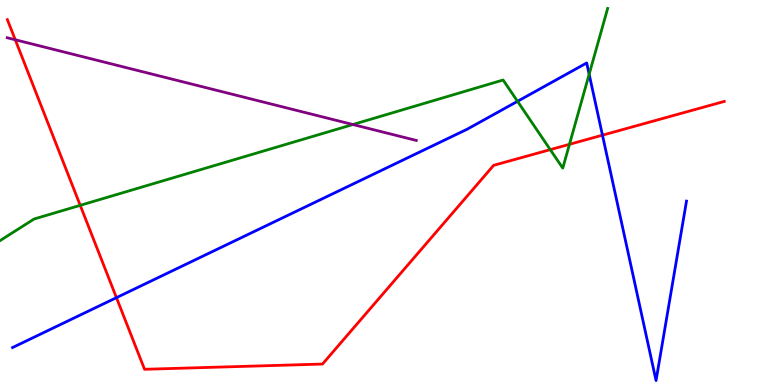[{'lines': ['blue', 'red'], 'intersections': [{'x': 1.5, 'y': 2.27}, {'x': 7.77, 'y': 6.49}]}, {'lines': ['green', 'red'], 'intersections': [{'x': 1.04, 'y': 4.67}, {'x': 7.1, 'y': 6.11}, {'x': 7.35, 'y': 6.25}]}, {'lines': ['purple', 'red'], 'intersections': [{'x': 0.197, 'y': 8.97}]}, {'lines': ['blue', 'green'], 'intersections': [{'x': 6.68, 'y': 7.37}, {'x': 7.6, 'y': 8.07}]}, {'lines': ['blue', 'purple'], 'intersections': []}, {'lines': ['green', 'purple'], 'intersections': [{'x': 4.55, 'y': 6.77}]}]